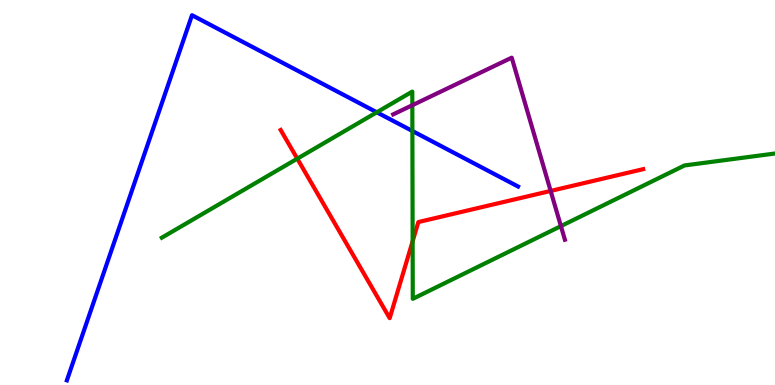[{'lines': ['blue', 'red'], 'intersections': []}, {'lines': ['green', 'red'], 'intersections': [{'x': 3.84, 'y': 5.88}, {'x': 5.32, 'y': 3.73}]}, {'lines': ['purple', 'red'], 'intersections': [{'x': 7.11, 'y': 5.04}]}, {'lines': ['blue', 'green'], 'intersections': [{'x': 4.86, 'y': 7.08}, {'x': 5.32, 'y': 6.6}]}, {'lines': ['blue', 'purple'], 'intersections': []}, {'lines': ['green', 'purple'], 'intersections': [{'x': 5.32, 'y': 7.27}, {'x': 7.24, 'y': 4.13}]}]